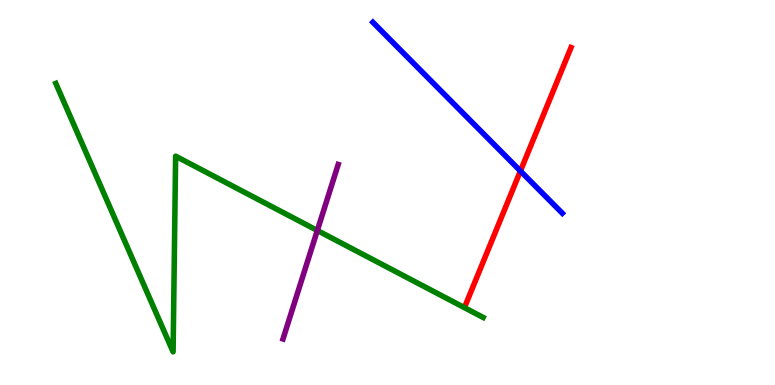[{'lines': ['blue', 'red'], 'intersections': [{'x': 6.72, 'y': 5.56}]}, {'lines': ['green', 'red'], 'intersections': []}, {'lines': ['purple', 'red'], 'intersections': []}, {'lines': ['blue', 'green'], 'intersections': []}, {'lines': ['blue', 'purple'], 'intersections': []}, {'lines': ['green', 'purple'], 'intersections': [{'x': 4.09, 'y': 4.01}]}]